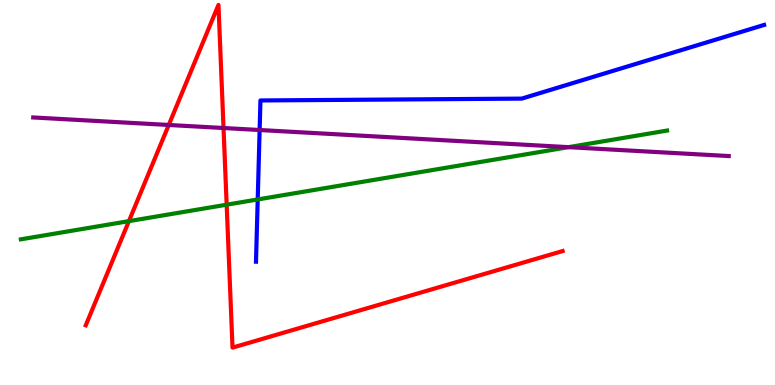[{'lines': ['blue', 'red'], 'intersections': []}, {'lines': ['green', 'red'], 'intersections': [{'x': 1.66, 'y': 4.26}, {'x': 2.92, 'y': 4.68}]}, {'lines': ['purple', 'red'], 'intersections': [{'x': 2.18, 'y': 6.75}, {'x': 2.88, 'y': 6.67}]}, {'lines': ['blue', 'green'], 'intersections': [{'x': 3.33, 'y': 4.82}]}, {'lines': ['blue', 'purple'], 'intersections': [{'x': 3.35, 'y': 6.62}]}, {'lines': ['green', 'purple'], 'intersections': [{'x': 7.34, 'y': 6.18}]}]